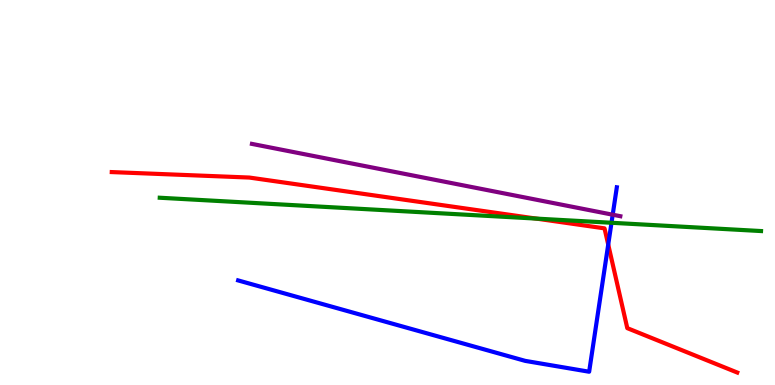[{'lines': ['blue', 'red'], 'intersections': [{'x': 7.85, 'y': 3.65}]}, {'lines': ['green', 'red'], 'intersections': [{'x': 6.92, 'y': 4.32}]}, {'lines': ['purple', 'red'], 'intersections': []}, {'lines': ['blue', 'green'], 'intersections': [{'x': 7.89, 'y': 4.21}]}, {'lines': ['blue', 'purple'], 'intersections': [{'x': 7.91, 'y': 4.42}]}, {'lines': ['green', 'purple'], 'intersections': []}]